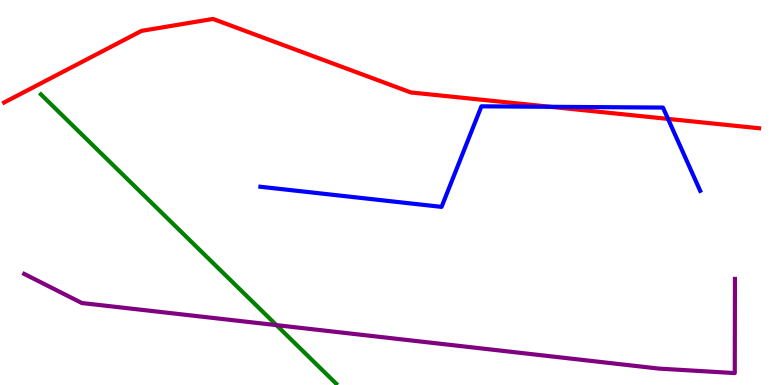[{'lines': ['blue', 'red'], 'intersections': [{'x': 7.1, 'y': 7.23}, {'x': 8.62, 'y': 6.91}]}, {'lines': ['green', 'red'], 'intersections': []}, {'lines': ['purple', 'red'], 'intersections': []}, {'lines': ['blue', 'green'], 'intersections': []}, {'lines': ['blue', 'purple'], 'intersections': []}, {'lines': ['green', 'purple'], 'intersections': [{'x': 3.57, 'y': 1.55}]}]